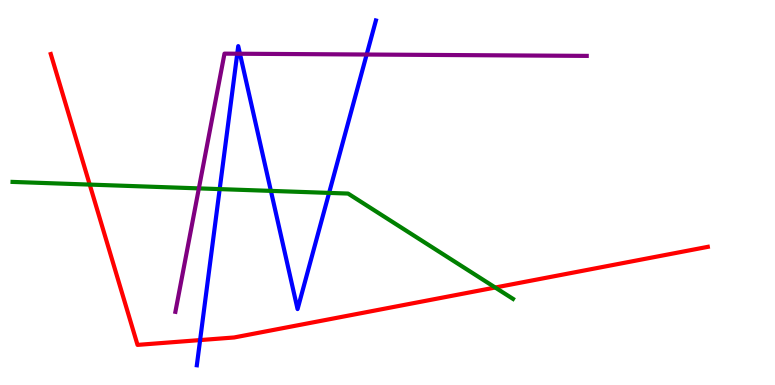[{'lines': ['blue', 'red'], 'intersections': [{'x': 2.58, 'y': 1.17}]}, {'lines': ['green', 'red'], 'intersections': [{'x': 1.16, 'y': 5.21}, {'x': 6.39, 'y': 2.53}]}, {'lines': ['purple', 'red'], 'intersections': []}, {'lines': ['blue', 'green'], 'intersections': [{'x': 2.83, 'y': 5.09}, {'x': 3.5, 'y': 5.04}, {'x': 4.25, 'y': 4.99}]}, {'lines': ['blue', 'purple'], 'intersections': [{'x': 3.06, 'y': 8.6}, {'x': 3.1, 'y': 8.6}, {'x': 4.73, 'y': 8.58}]}, {'lines': ['green', 'purple'], 'intersections': [{'x': 2.57, 'y': 5.11}]}]